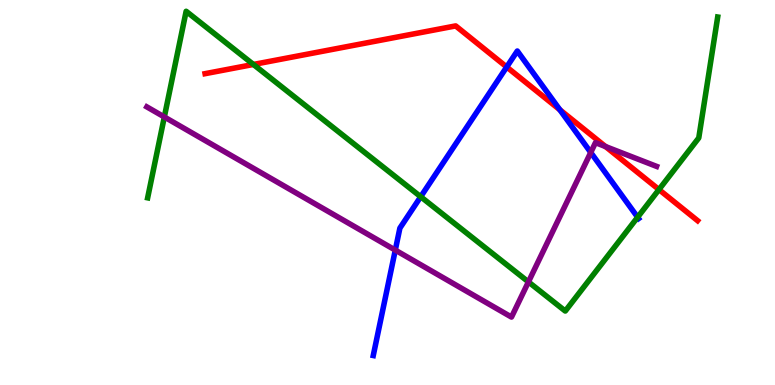[{'lines': ['blue', 'red'], 'intersections': [{'x': 6.54, 'y': 8.26}, {'x': 7.22, 'y': 7.15}]}, {'lines': ['green', 'red'], 'intersections': [{'x': 3.27, 'y': 8.33}, {'x': 8.5, 'y': 5.08}]}, {'lines': ['purple', 'red'], 'intersections': [{'x': 7.81, 'y': 6.19}]}, {'lines': ['blue', 'green'], 'intersections': [{'x': 5.43, 'y': 4.89}, {'x': 8.23, 'y': 4.36}]}, {'lines': ['blue', 'purple'], 'intersections': [{'x': 5.1, 'y': 3.5}, {'x': 7.62, 'y': 6.04}]}, {'lines': ['green', 'purple'], 'intersections': [{'x': 2.12, 'y': 6.96}, {'x': 6.82, 'y': 2.68}]}]